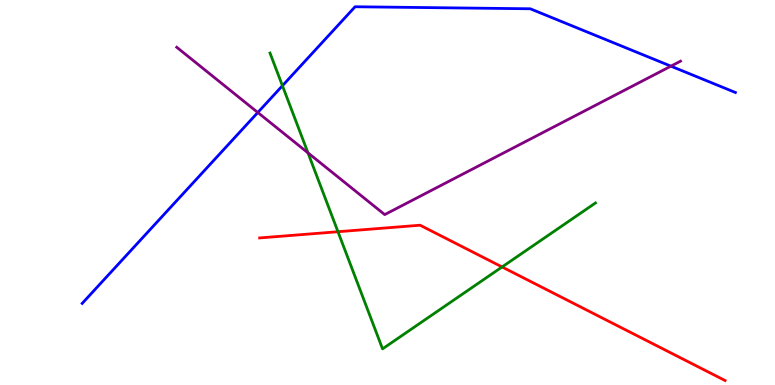[{'lines': ['blue', 'red'], 'intersections': []}, {'lines': ['green', 'red'], 'intersections': [{'x': 4.36, 'y': 3.98}, {'x': 6.48, 'y': 3.07}]}, {'lines': ['purple', 'red'], 'intersections': []}, {'lines': ['blue', 'green'], 'intersections': [{'x': 3.64, 'y': 7.77}]}, {'lines': ['blue', 'purple'], 'intersections': [{'x': 3.33, 'y': 7.08}, {'x': 8.66, 'y': 8.28}]}, {'lines': ['green', 'purple'], 'intersections': [{'x': 3.97, 'y': 6.03}]}]